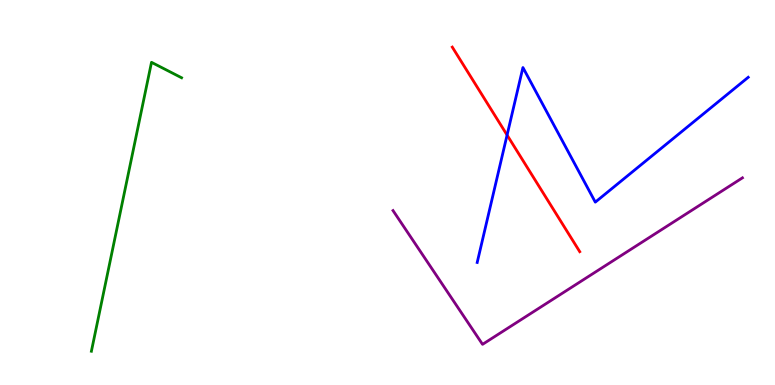[{'lines': ['blue', 'red'], 'intersections': [{'x': 6.54, 'y': 6.49}]}, {'lines': ['green', 'red'], 'intersections': []}, {'lines': ['purple', 'red'], 'intersections': []}, {'lines': ['blue', 'green'], 'intersections': []}, {'lines': ['blue', 'purple'], 'intersections': []}, {'lines': ['green', 'purple'], 'intersections': []}]